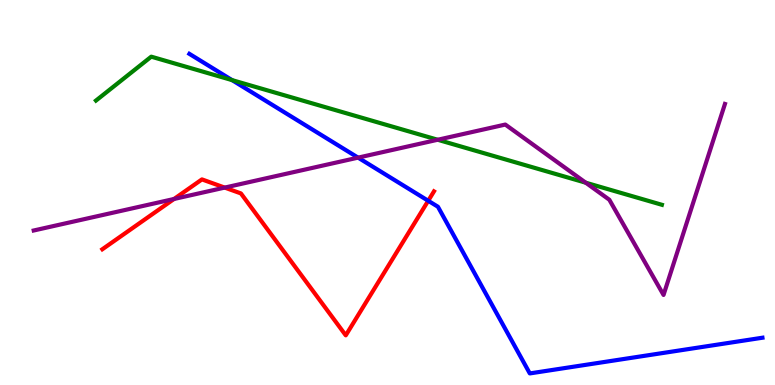[{'lines': ['blue', 'red'], 'intersections': [{'x': 5.53, 'y': 4.79}]}, {'lines': ['green', 'red'], 'intersections': []}, {'lines': ['purple', 'red'], 'intersections': [{'x': 2.25, 'y': 4.83}, {'x': 2.9, 'y': 5.13}]}, {'lines': ['blue', 'green'], 'intersections': [{'x': 2.99, 'y': 7.92}]}, {'lines': ['blue', 'purple'], 'intersections': [{'x': 4.62, 'y': 5.91}]}, {'lines': ['green', 'purple'], 'intersections': [{'x': 5.65, 'y': 6.37}, {'x': 7.56, 'y': 5.25}]}]